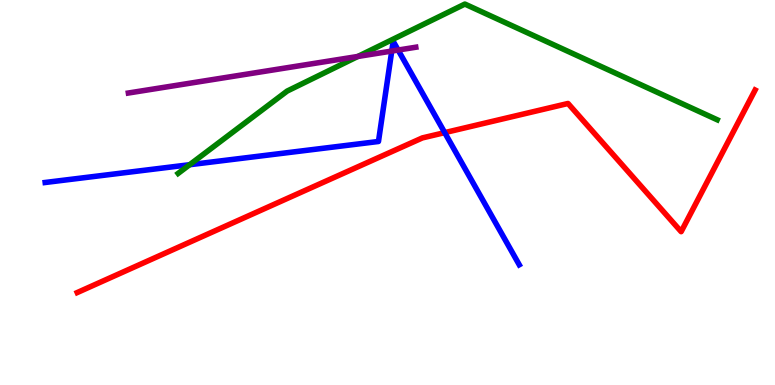[{'lines': ['blue', 'red'], 'intersections': [{'x': 5.74, 'y': 6.56}]}, {'lines': ['green', 'red'], 'intersections': []}, {'lines': ['purple', 'red'], 'intersections': []}, {'lines': ['blue', 'green'], 'intersections': [{'x': 2.45, 'y': 5.72}]}, {'lines': ['blue', 'purple'], 'intersections': [{'x': 5.05, 'y': 8.67}, {'x': 5.14, 'y': 8.7}]}, {'lines': ['green', 'purple'], 'intersections': [{'x': 4.62, 'y': 8.53}]}]